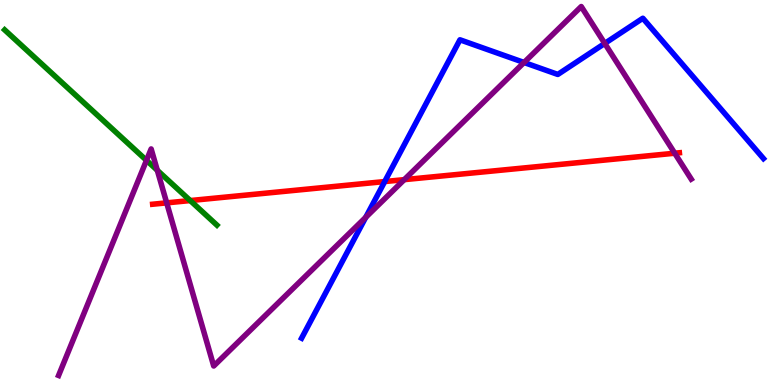[{'lines': ['blue', 'red'], 'intersections': [{'x': 4.96, 'y': 5.28}]}, {'lines': ['green', 'red'], 'intersections': [{'x': 2.45, 'y': 4.79}]}, {'lines': ['purple', 'red'], 'intersections': [{'x': 2.15, 'y': 4.73}, {'x': 5.22, 'y': 5.33}, {'x': 8.71, 'y': 6.02}]}, {'lines': ['blue', 'green'], 'intersections': []}, {'lines': ['blue', 'purple'], 'intersections': [{'x': 4.72, 'y': 4.36}, {'x': 6.76, 'y': 8.38}, {'x': 7.8, 'y': 8.87}]}, {'lines': ['green', 'purple'], 'intersections': [{'x': 1.89, 'y': 5.84}, {'x': 2.03, 'y': 5.58}]}]